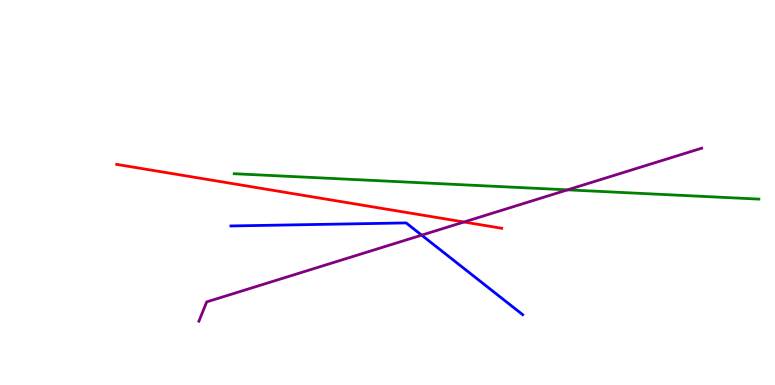[{'lines': ['blue', 'red'], 'intersections': []}, {'lines': ['green', 'red'], 'intersections': []}, {'lines': ['purple', 'red'], 'intersections': [{'x': 5.99, 'y': 4.23}]}, {'lines': ['blue', 'green'], 'intersections': []}, {'lines': ['blue', 'purple'], 'intersections': [{'x': 5.44, 'y': 3.89}]}, {'lines': ['green', 'purple'], 'intersections': [{'x': 7.32, 'y': 5.07}]}]